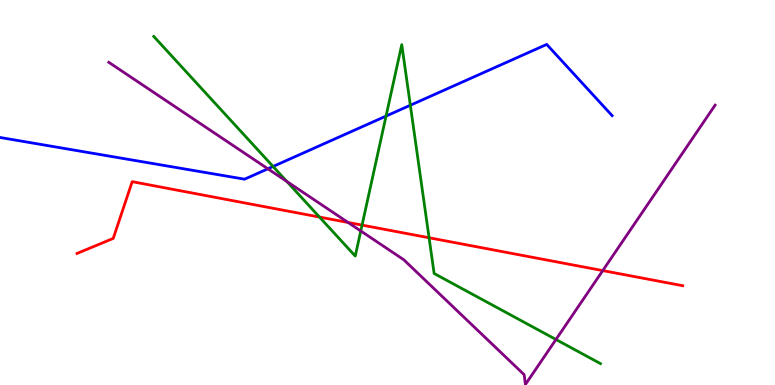[{'lines': ['blue', 'red'], 'intersections': []}, {'lines': ['green', 'red'], 'intersections': [{'x': 4.12, 'y': 4.36}, {'x': 4.67, 'y': 4.15}, {'x': 5.54, 'y': 3.82}]}, {'lines': ['purple', 'red'], 'intersections': [{'x': 4.49, 'y': 4.22}, {'x': 7.78, 'y': 2.97}]}, {'lines': ['blue', 'green'], 'intersections': [{'x': 3.52, 'y': 5.68}, {'x': 4.98, 'y': 6.98}, {'x': 5.29, 'y': 7.27}]}, {'lines': ['blue', 'purple'], 'intersections': [{'x': 3.46, 'y': 5.62}]}, {'lines': ['green', 'purple'], 'intersections': [{'x': 3.7, 'y': 5.29}, {'x': 4.66, 'y': 4.0}, {'x': 7.17, 'y': 1.18}]}]